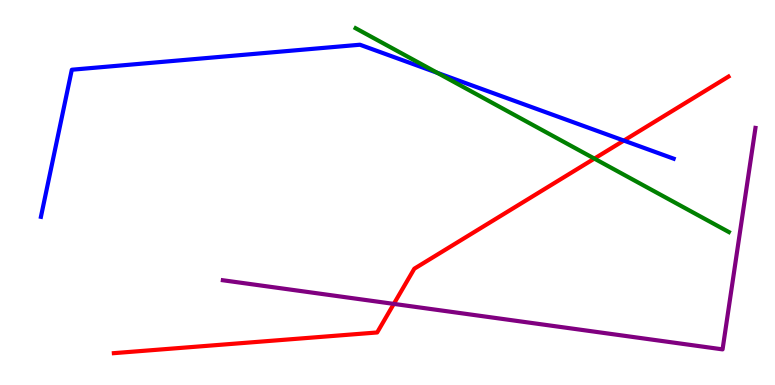[{'lines': ['blue', 'red'], 'intersections': [{'x': 8.05, 'y': 6.35}]}, {'lines': ['green', 'red'], 'intersections': [{'x': 7.67, 'y': 5.88}]}, {'lines': ['purple', 'red'], 'intersections': [{'x': 5.08, 'y': 2.11}]}, {'lines': ['blue', 'green'], 'intersections': [{'x': 5.64, 'y': 8.11}]}, {'lines': ['blue', 'purple'], 'intersections': []}, {'lines': ['green', 'purple'], 'intersections': []}]